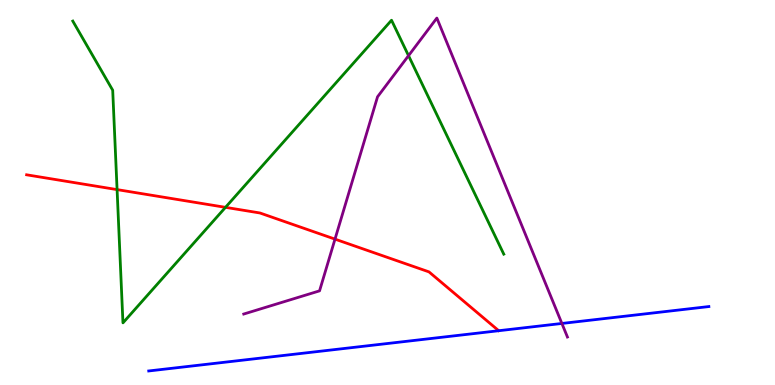[{'lines': ['blue', 'red'], 'intersections': []}, {'lines': ['green', 'red'], 'intersections': [{'x': 1.51, 'y': 5.08}, {'x': 2.91, 'y': 4.61}]}, {'lines': ['purple', 'red'], 'intersections': [{'x': 4.32, 'y': 3.79}]}, {'lines': ['blue', 'green'], 'intersections': []}, {'lines': ['blue', 'purple'], 'intersections': [{'x': 7.25, 'y': 1.6}]}, {'lines': ['green', 'purple'], 'intersections': [{'x': 5.27, 'y': 8.55}]}]